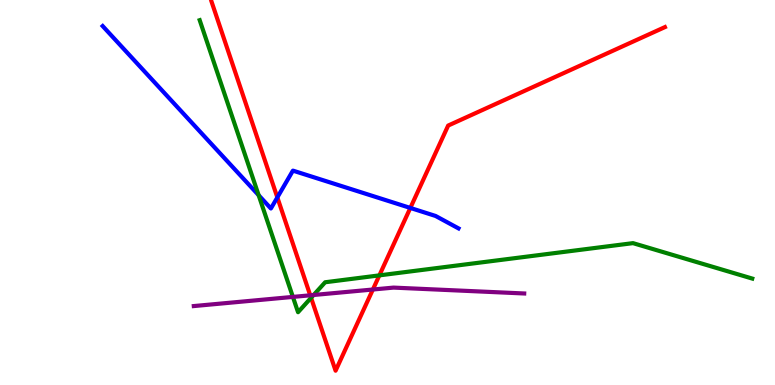[{'lines': ['blue', 'red'], 'intersections': [{'x': 3.58, 'y': 4.87}, {'x': 5.29, 'y': 4.6}]}, {'lines': ['green', 'red'], 'intersections': [{'x': 4.01, 'y': 2.26}, {'x': 4.9, 'y': 2.85}]}, {'lines': ['purple', 'red'], 'intersections': [{'x': 4.0, 'y': 2.33}, {'x': 4.81, 'y': 2.48}]}, {'lines': ['blue', 'green'], 'intersections': [{'x': 3.34, 'y': 4.93}]}, {'lines': ['blue', 'purple'], 'intersections': []}, {'lines': ['green', 'purple'], 'intersections': [{'x': 3.78, 'y': 2.29}, {'x': 4.05, 'y': 2.34}]}]